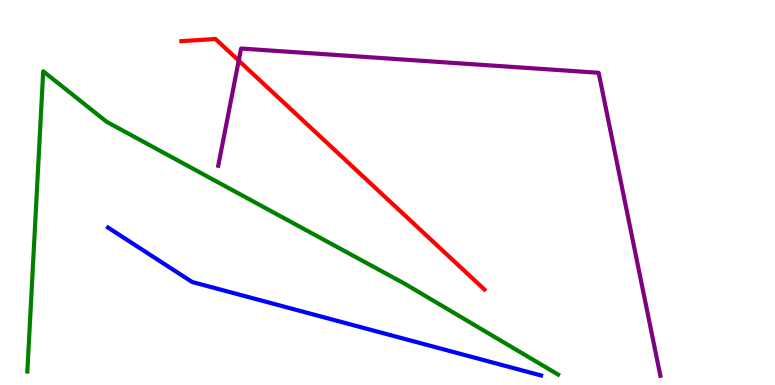[{'lines': ['blue', 'red'], 'intersections': []}, {'lines': ['green', 'red'], 'intersections': []}, {'lines': ['purple', 'red'], 'intersections': [{'x': 3.08, 'y': 8.42}]}, {'lines': ['blue', 'green'], 'intersections': []}, {'lines': ['blue', 'purple'], 'intersections': []}, {'lines': ['green', 'purple'], 'intersections': []}]